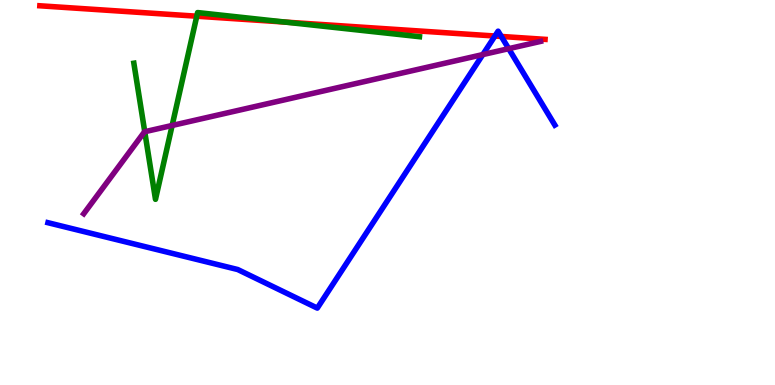[{'lines': ['blue', 'red'], 'intersections': [{'x': 6.39, 'y': 9.06}, {'x': 6.47, 'y': 9.05}]}, {'lines': ['green', 'red'], 'intersections': [{'x': 2.54, 'y': 9.58}, {'x': 3.68, 'y': 9.43}]}, {'lines': ['purple', 'red'], 'intersections': []}, {'lines': ['blue', 'green'], 'intersections': []}, {'lines': ['blue', 'purple'], 'intersections': [{'x': 6.23, 'y': 8.58}, {'x': 6.56, 'y': 8.74}]}, {'lines': ['green', 'purple'], 'intersections': [{'x': 1.87, 'y': 6.58}, {'x': 2.22, 'y': 6.74}]}]